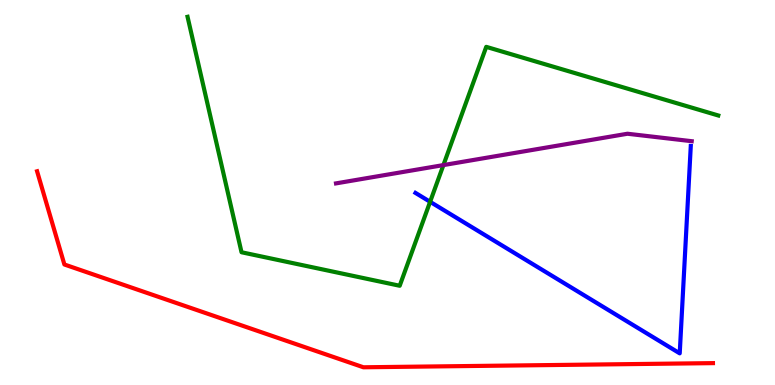[{'lines': ['blue', 'red'], 'intersections': []}, {'lines': ['green', 'red'], 'intersections': []}, {'lines': ['purple', 'red'], 'intersections': []}, {'lines': ['blue', 'green'], 'intersections': [{'x': 5.55, 'y': 4.76}]}, {'lines': ['blue', 'purple'], 'intersections': []}, {'lines': ['green', 'purple'], 'intersections': [{'x': 5.72, 'y': 5.71}]}]